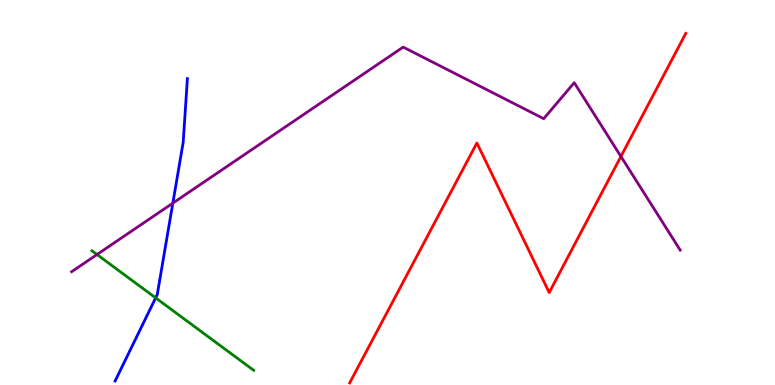[{'lines': ['blue', 'red'], 'intersections': []}, {'lines': ['green', 'red'], 'intersections': []}, {'lines': ['purple', 'red'], 'intersections': [{'x': 8.01, 'y': 5.94}]}, {'lines': ['blue', 'green'], 'intersections': [{'x': 2.01, 'y': 2.26}]}, {'lines': ['blue', 'purple'], 'intersections': [{'x': 2.23, 'y': 4.72}]}, {'lines': ['green', 'purple'], 'intersections': [{'x': 1.25, 'y': 3.39}]}]